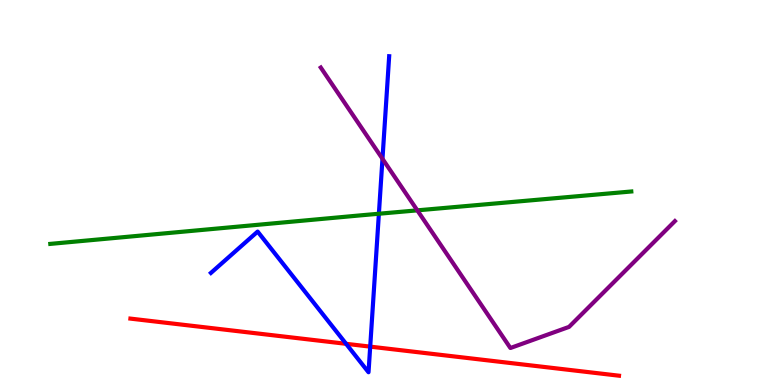[{'lines': ['blue', 'red'], 'intersections': [{'x': 4.47, 'y': 1.07}, {'x': 4.78, 'y': 0.997}]}, {'lines': ['green', 'red'], 'intersections': []}, {'lines': ['purple', 'red'], 'intersections': []}, {'lines': ['blue', 'green'], 'intersections': [{'x': 4.89, 'y': 4.45}]}, {'lines': ['blue', 'purple'], 'intersections': [{'x': 4.94, 'y': 5.88}]}, {'lines': ['green', 'purple'], 'intersections': [{'x': 5.38, 'y': 4.54}]}]